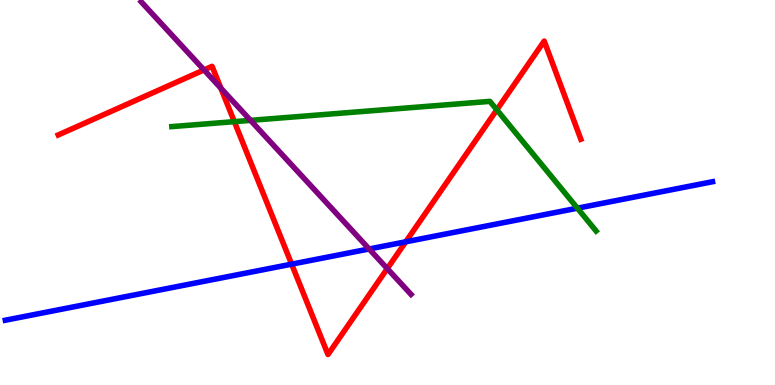[{'lines': ['blue', 'red'], 'intersections': [{'x': 3.76, 'y': 3.14}, {'x': 5.24, 'y': 3.72}]}, {'lines': ['green', 'red'], 'intersections': [{'x': 3.02, 'y': 6.84}, {'x': 6.41, 'y': 7.15}]}, {'lines': ['purple', 'red'], 'intersections': [{'x': 2.63, 'y': 8.18}, {'x': 2.85, 'y': 7.71}, {'x': 5.0, 'y': 3.02}]}, {'lines': ['blue', 'green'], 'intersections': [{'x': 7.45, 'y': 4.59}]}, {'lines': ['blue', 'purple'], 'intersections': [{'x': 4.76, 'y': 3.53}]}, {'lines': ['green', 'purple'], 'intersections': [{'x': 3.23, 'y': 6.87}]}]